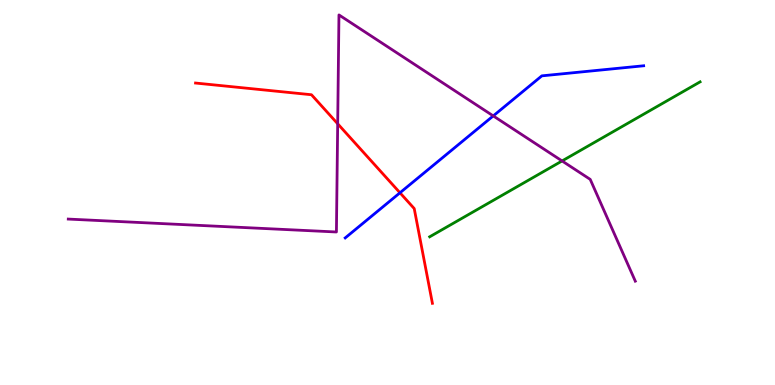[{'lines': ['blue', 'red'], 'intersections': [{'x': 5.16, 'y': 4.99}]}, {'lines': ['green', 'red'], 'intersections': []}, {'lines': ['purple', 'red'], 'intersections': [{'x': 4.36, 'y': 6.79}]}, {'lines': ['blue', 'green'], 'intersections': []}, {'lines': ['blue', 'purple'], 'intersections': [{'x': 6.36, 'y': 6.99}]}, {'lines': ['green', 'purple'], 'intersections': [{'x': 7.25, 'y': 5.82}]}]